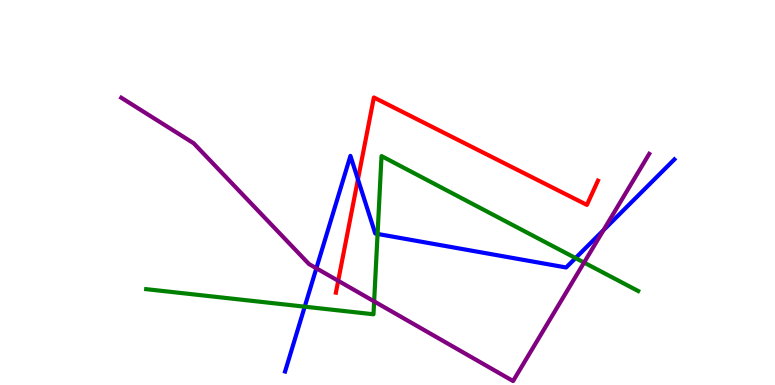[{'lines': ['blue', 'red'], 'intersections': [{'x': 4.62, 'y': 5.34}]}, {'lines': ['green', 'red'], 'intersections': []}, {'lines': ['purple', 'red'], 'intersections': [{'x': 4.36, 'y': 2.71}]}, {'lines': ['blue', 'green'], 'intersections': [{'x': 3.93, 'y': 2.03}, {'x': 4.87, 'y': 3.92}, {'x': 7.43, 'y': 3.3}]}, {'lines': ['blue', 'purple'], 'intersections': [{'x': 4.08, 'y': 3.03}, {'x': 7.79, 'y': 4.02}]}, {'lines': ['green', 'purple'], 'intersections': [{'x': 4.83, 'y': 2.17}, {'x': 7.54, 'y': 3.18}]}]